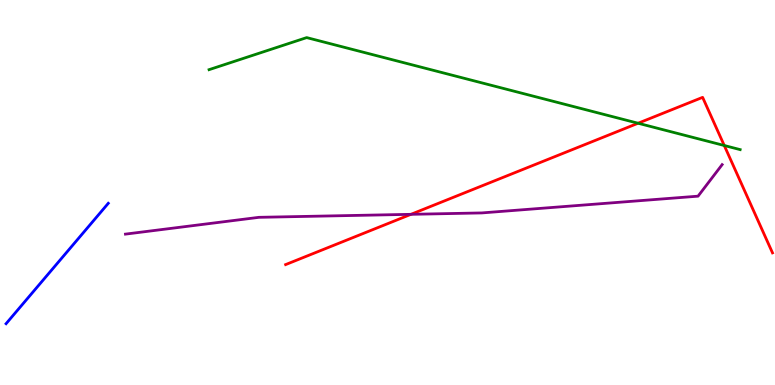[{'lines': ['blue', 'red'], 'intersections': []}, {'lines': ['green', 'red'], 'intersections': [{'x': 8.23, 'y': 6.8}, {'x': 9.35, 'y': 6.22}]}, {'lines': ['purple', 'red'], 'intersections': [{'x': 5.3, 'y': 4.43}]}, {'lines': ['blue', 'green'], 'intersections': []}, {'lines': ['blue', 'purple'], 'intersections': []}, {'lines': ['green', 'purple'], 'intersections': []}]